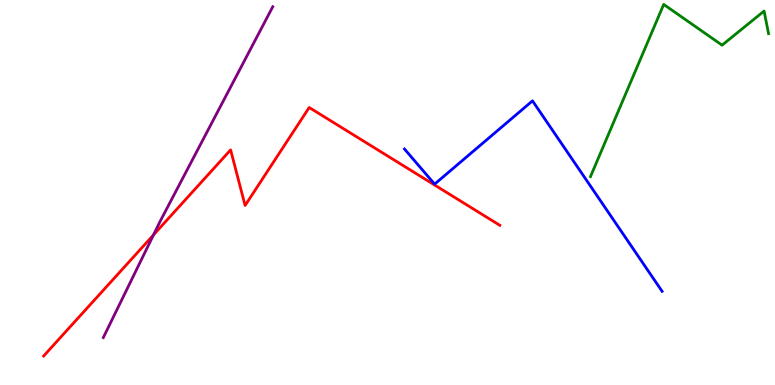[{'lines': ['blue', 'red'], 'intersections': []}, {'lines': ['green', 'red'], 'intersections': []}, {'lines': ['purple', 'red'], 'intersections': [{'x': 1.98, 'y': 3.9}]}, {'lines': ['blue', 'green'], 'intersections': []}, {'lines': ['blue', 'purple'], 'intersections': []}, {'lines': ['green', 'purple'], 'intersections': []}]